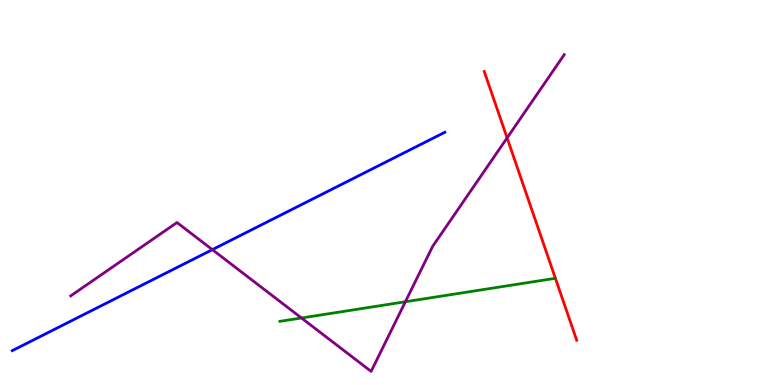[{'lines': ['blue', 'red'], 'intersections': []}, {'lines': ['green', 'red'], 'intersections': []}, {'lines': ['purple', 'red'], 'intersections': [{'x': 6.54, 'y': 6.42}]}, {'lines': ['blue', 'green'], 'intersections': []}, {'lines': ['blue', 'purple'], 'intersections': [{'x': 2.74, 'y': 3.52}]}, {'lines': ['green', 'purple'], 'intersections': [{'x': 3.89, 'y': 1.74}, {'x': 5.23, 'y': 2.16}]}]